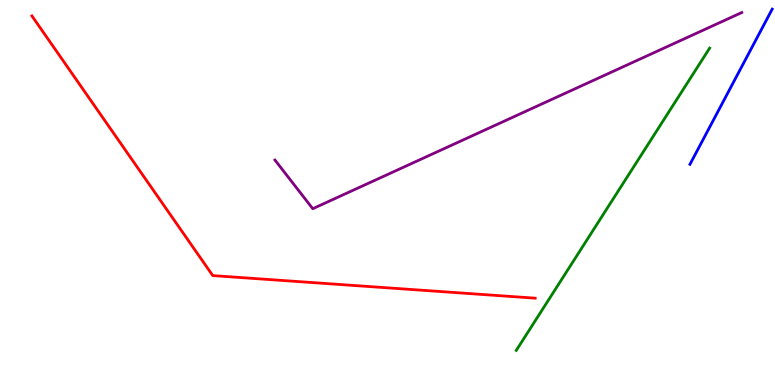[{'lines': ['blue', 'red'], 'intersections': []}, {'lines': ['green', 'red'], 'intersections': []}, {'lines': ['purple', 'red'], 'intersections': []}, {'lines': ['blue', 'green'], 'intersections': []}, {'lines': ['blue', 'purple'], 'intersections': []}, {'lines': ['green', 'purple'], 'intersections': []}]